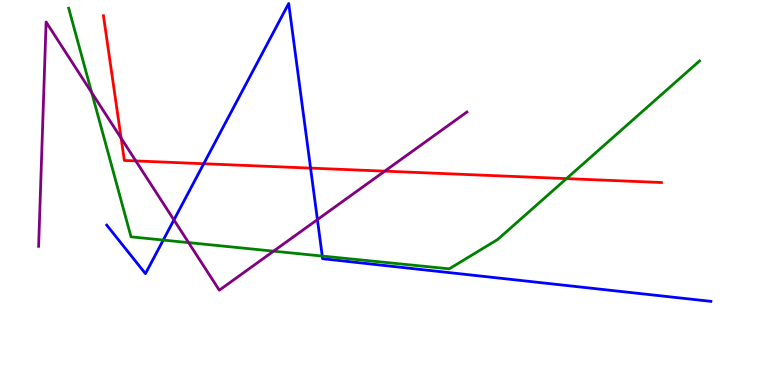[{'lines': ['blue', 'red'], 'intersections': [{'x': 2.63, 'y': 5.75}, {'x': 4.01, 'y': 5.63}]}, {'lines': ['green', 'red'], 'intersections': [{'x': 7.31, 'y': 5.36}]}, {'lines': ['purple', 'red'], 'intersections': [{'x': 1.56, 'y': 6.41}, {'x': 1.75, 'y': 5.82}, {'x': 4.96, 'y': 5.55}]}, {'lines': ['blue', 'green'], 'intersections': [{'x': 2.11, 'y': 3.76}, {'x': 4.16, 'y': 3.35}]}, {'lines': ['blue', 'purple'], 'intersections': [{'x': 2.24, 'y': 4.29}, {'x': 4.1, 'y': 4.3}]}, {'lines': ['green', 'purple'], 'intersections': [{'x': 1.18, 'y': 7.59}, {'x': 2.43, 'y': 3.7}, {'x': 3.53, 'y': 3.48}]}]